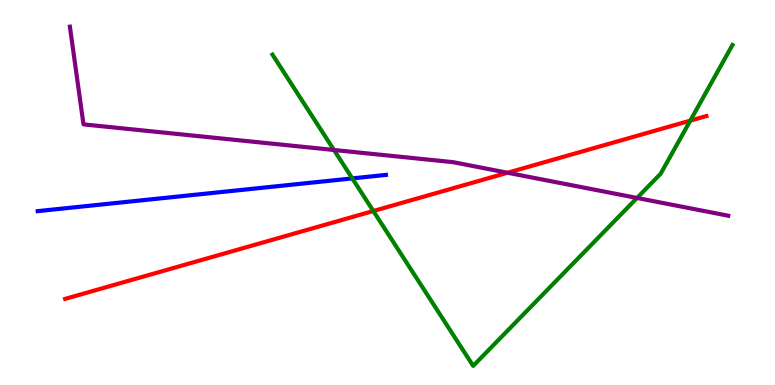[{'lines': ['blue', 'red'], 'intersections': []}, {'lines': ['green', 'red'], 'intersections': [{'x': 4.82, 'y': 4.52}, {'x': 8.91, 'y': 6.87}]}, {'lines': ['purple', 'red'], 'intersections': [{'x': 6.55, 'y': 5.51}]}, {'lines': ['blue', 'green'], 'intersections': [{'x': 4.55, 'y': 5.37}]}, {'lines': ['blue', 'purple'], 'intersections': []}, {'lines': ['green', 'purple'], 'intersections': [{'x': 4.31, 'y': 6.1}, {'x': 8.22, 'y': 4.86}]}]